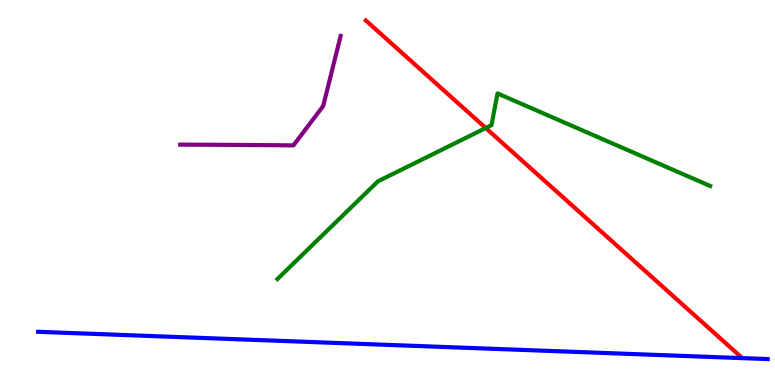[{'lines': ['blue', 'red'], 'intersections': []}, {'lines': ['green', 'red'], 'intersections': [{'x': 6.27, 'y': 6.67}]}, {'lines': ['purple', 'red'], 'intersections': []}, {'lines': ['blue', 'green'], 'intersections': []}, {'lines': ['blue', 'purple'], 'intersections': []}, {'lines': ['green', 'purple'], 'intersections': []}]